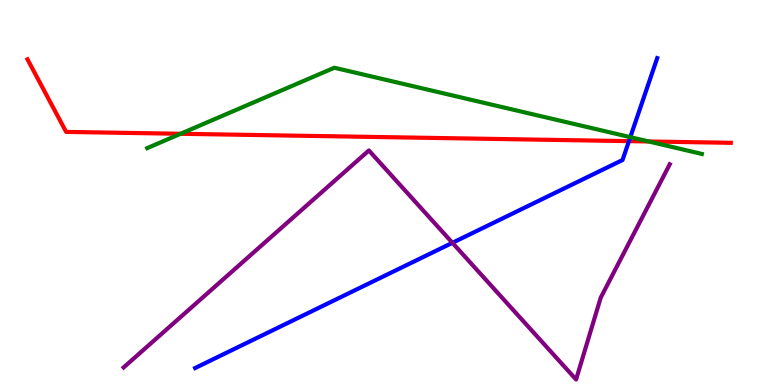[{'lines': ['blue', 'red'], 'intersections': [{'x': 8.12, 'y': 6.33}]}, {'lines': ['green', 'red'], 'intersections': [{'x': 2.33, 'y': 6.53}, {'x': 8.37, 'y': 6.33}]}, {'lines': ['purple', 'red'], 'intersections': []}, {'lines': ['blue', 'green'], 'intersections': [{'x': 8.13, 'y': 6.44}]}, {'lines': ['blue', 'purple'], 'intersections': [{'x': 5.84, 'y': 3.69}]}, {'lines': ['green', 'purple'], 'intersections': []}]